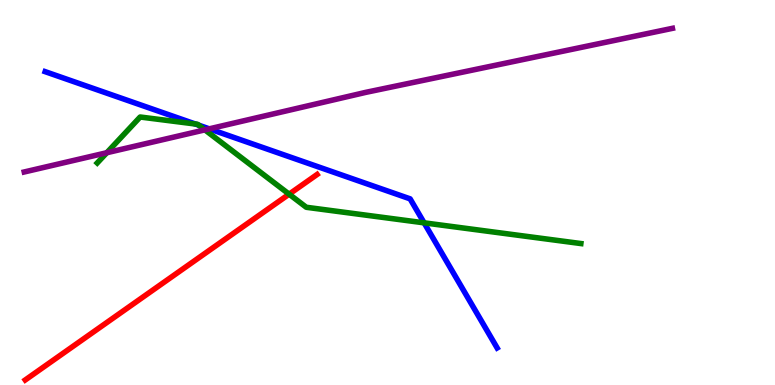[{'lines': ['blue', 'red'], 'intersections': []}, {'lines': ['green', 'red'], 'intersections': [{'x': 3.73, 'y': 4.96}]}, {'lines': ['purple', 'red'], 'intersections': []}, {'lines': ['blue', 'green'], 'intersections': [{'x': 2.52, 'y': 6.78}, {'x': 2.56, 'y': 6.75}, {'x': 5.47, 'y': 4.21}]}, {'lines': ['blue', 'purple'], 'intersections': [{'x': 2.7, 'y': 6.65}]}, {'lines': ['green', 'purple'], 'intersections': [{'x': 1.38, 'y': 6.03}, {'x': 2.64, 'y': 6.63}]}]